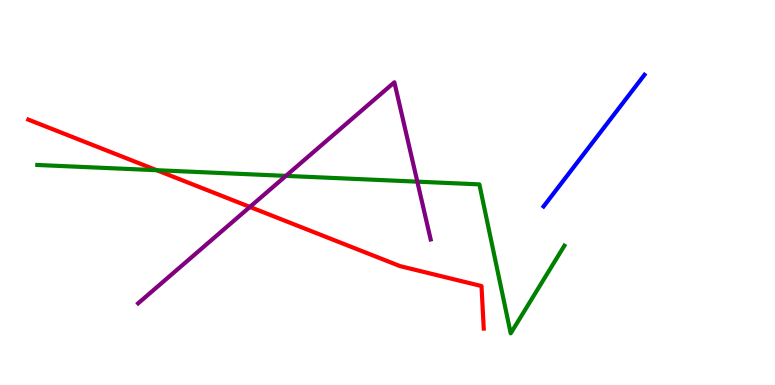[{'lines': ['blue', 'red'], 'intersections': []}, {'lines': ['green', 'red'], 'intersections': [{'x': 2.02, 'y': 5.58}]}, {'lines': ['purple', 'red'], 'intersections': [{'x': 3.22, 'y': 4.63}]}, {'lines': ['blue', 'green'], 'intersections': []}, {'lines': ['blue', 'purple'], 'intersections': []}, {'lines': ['green', 'purple'], 'intersections': [{'x': 3.69, 'y': 5.43}, {'x': 5.38, 'y': 5.28}]}]